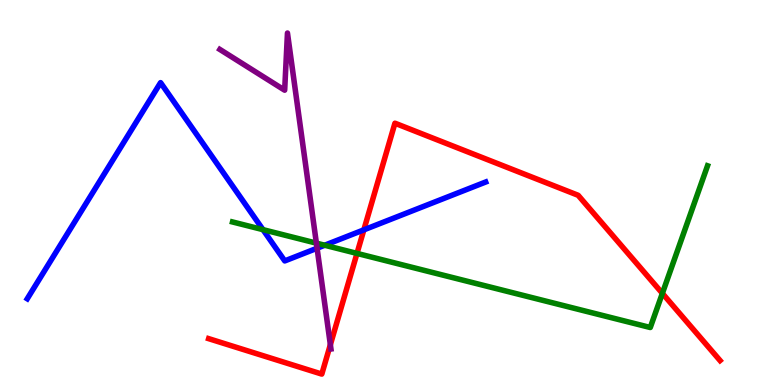[{'lines': ['blue', 'red'], 'intersections': [{'x': 4.69, 'y': 4.03}]}, {'lines': ['green', 'red'], 'intersections': [{'x': 4.61, 'y': 3.42}, {'x': 8.55, 'y': 2.38}]}, {'lines': ['purple', 'red'], 'intersections': [{'x': 4.26, 'y': 1.05}]}, {'lines': ['blue', 'green'], 'intersections': [{'x': 3.39, 'y': 4.03}, {'x': 4.19, 'y': 3.63}]}, {'lines': ['blue', 'purple'], 'intersections': [{'x': 4.09, 'y': 3.55}]}, {'lines': ['green', 'purple'], 'intersections': [{'x': 4.08, 'y': 3.68}]}]